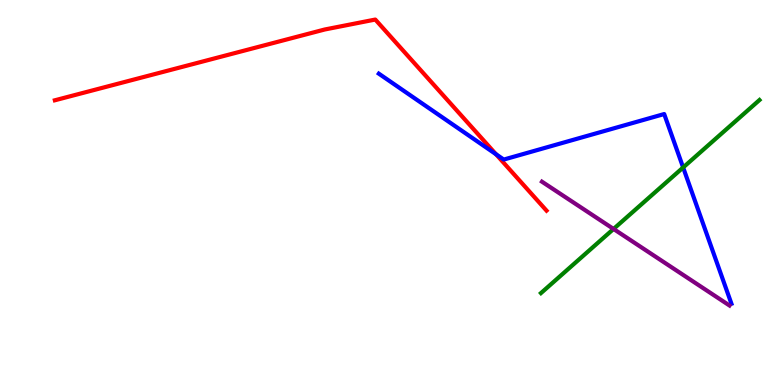[{'lines': ['blue', 'red'], 'intersections': [{'x': 6.4, 'y': 5.99}]}, {'lines': ['green', 'red'], 'intersections': []}, {'lines': ['purple', 'red'], 'intersections': []}, {'lines': ['blue', 'green'], 'intersections': [{'x': 8.81, 'y': 5.65}]}, {'lines': ['blue', 'purple'], 'intersections': []}, {'lines': ['green', 'purple'], 'intersections': [{'x': 7.92, 'y': 4.05}]}]